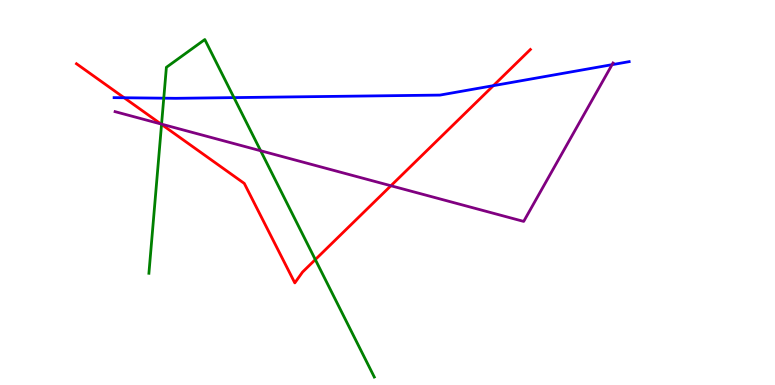[{'lines': ['blue', 'red'], 'intersections': [{'x': 1.6, 'y': 7.46}, {'x': 6.37, 'y': 7.78}]}, {'lines': ['green', 'red'], 'intersections': [{'x': 2.08, 'y': 6.77}, {'x': 4.07, 'y': 3.26}]}, {'lines': ['purple', 'red'], 'intersections': [{'x': 2.08, 'y': 6.78}, {'x': 5.04, 'y': 5.18}]}, {'lines': ['blue', 'green'], 'intersections': [{'x': 2.11, 'y': 7.45}, {'x': 3.02, 'y': 7.46}]}, {'lines': ['blue', 'purple'], 'intersections': [{'x': 7.9, 'y': 8.32}]}, {'lines': ['green', 'purple'], 'intersections': [{'x': 2.08, 'y': 6.78}, {'x': 3.36, 'y': 6.08}]}]